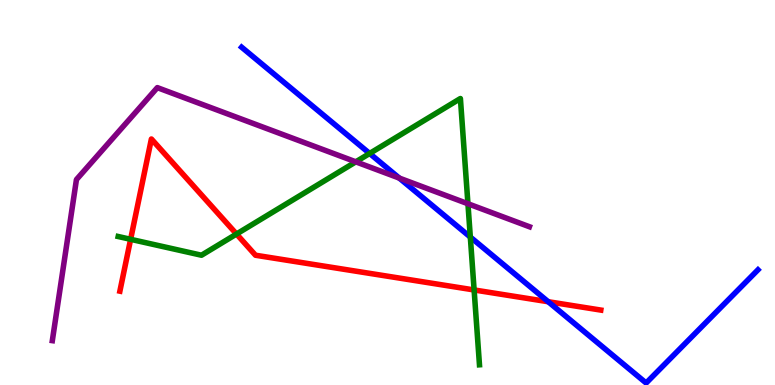[{'lines': ['blue', 'red'], 'intersections': [{'x': 7.07, 'y': 2.16}]}, {'lines': ['green', 'red'], 'intersections': [{'x': 1.69, 'y': 3.78}, {'x': 3.05, 'y': 3.92}, {'x': 6.12, 'y': 2.47}]}, {'lines': ['purple', 'red'], 'intersections': []}, {'lines': ['blue', 'green'], 'intersections': [{'x': 4.77, 'y': 6.01}, {'x': 6.07, 'y': 3.84}]}, {'lines': ['blue', 'purple'], 'intersections': [{'x': 5.15, 'y': 5.37}]}, {'lines': ['green', 'purple'], 'intersections': [{'x': 4.59, 'y': 5.8}, {'x': 6.04, 'y': 4.71}]}]